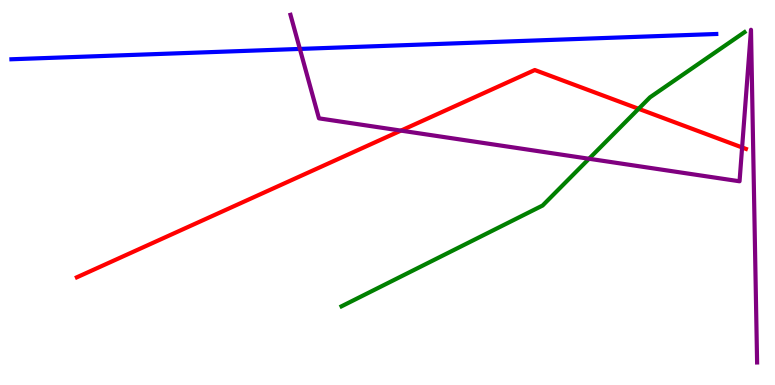[{'lines': ['blue', 'red'], 'intersections': []}, {'lines': ['green', 'red'], 'intersections': [{'x': 8.24, 'y': 7.17}]}, {'lines': ['purple', 'red'], 'intersections': [{'x': 5.17, 'y': 6.61}, {'x': 9.58, 'y': 6.17}]}, {'lines': ['blue', 'green'], 'intersections': []}, {'lines': ['blue', 'purple'], 'intersections': [{'x': 3.87, 'y': 8.73}]}, {'lines': ['green', 'purple'], 'intersections': [{'x': 7.6, 'y': 5.88}]}]